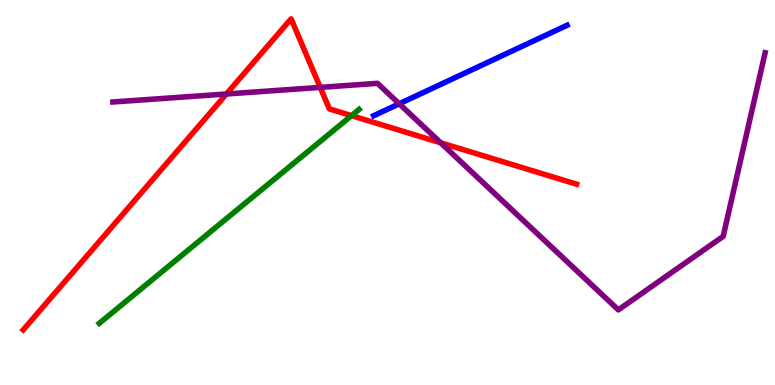[{'lines': ['blue', 'red'], 'intersections': []}, {'lines': ['green', 'red'], 'intersections': [{'x': 4.54, 'y': 7.0}]}, {'lines': ['purple', 'red'], 'intersections': [{'x': 2.92, 'y': 7.56}, {'x': 4.13, 'y': 7.73}, {'x': 5.69, 'y': 6.29}]}, {'lines': ['blue', 'green'], 'intersections': []}, {'lines': ['blue', 'purple'], 'intersections': [{'x': 5.15, 'y': 7.3}]}, {'lines': ['green', 'purple'], 'intersections': []}]